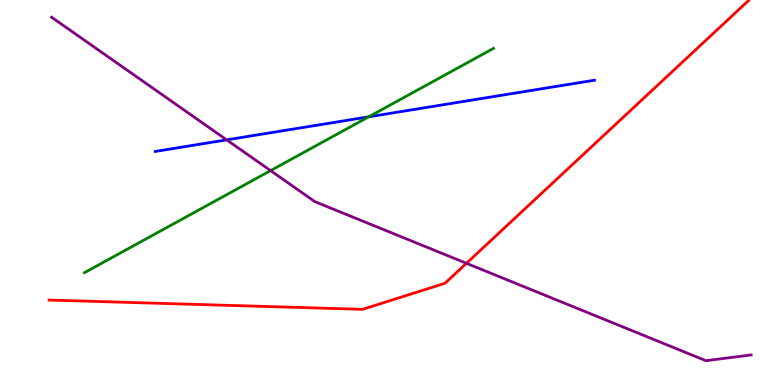[{'lines': ['blue', 'red'], 'intersections': []}, {'lines': ['green', 'red'], 'intersections': []}, {'lines': ['purple', 'red'], 'intersections': [{'x': 6.02, 'y': 3.16}]}, {'lines': ['blue', 'green'], 'intersections': [{'x': 4.76, 'y': 6.97}]}, {'lines': ['blue', 'purple'], 'intersections': [{'x': 2.92, 'y': 6.37}]}, {'lines': ['green', 'purple'], 'intersections': [{'x': 3.49, 'y': 5.57}]}]